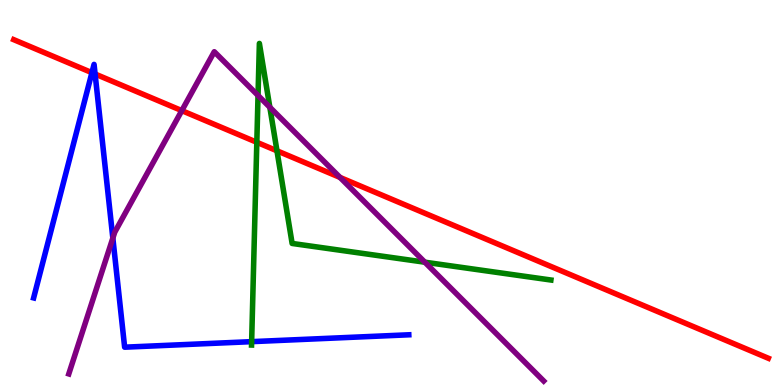[{'lines': ['blue', 'red'], 'intersections': [{'x': 1.19, 'y': 8.11}, {'x': 1.23, 'y': 8.08}]}, {'lines': ['green', 'red'], 'intersections': [{'x': 3.31, 'y': 6.3}, {'x': 3.57, 'y': 6.08}]}, {'lines': ['purple', 'red'], 'intersections': [{'x': 2.35, 'y': 7.13}, {'x': 4.39, 'y': 5.39}]}, {'lines': ['blue', 'green'], 'intersections': [{'x': 3.25, 'y': 1.13}]}, {'lines': ['blue', 'purple'], 'intersections': [{'x': 1.46, 'y': 3.82}]}, {'lines': ['green', 'purple'], 'intersections': [{'x': 3.33, 'y': 7.52}, {'x': 3.48, 'y': 7.21}, {'x': 5.48, 'y': 3.19}]}]